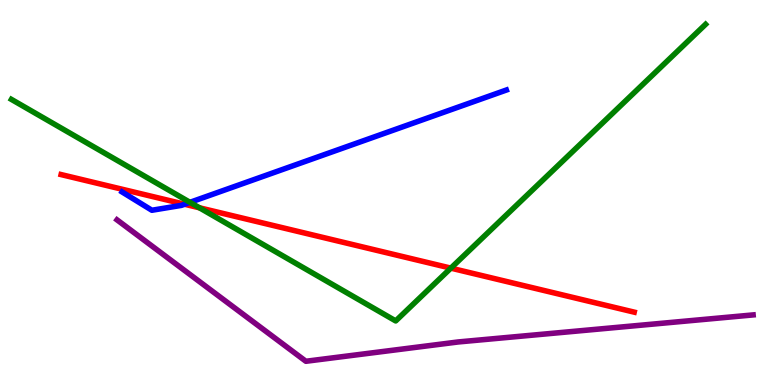[{'lines': ['blue', 'red'], 'intersections': [{'x': 2.38, 'y': 4.7}]}, {'lines': ['green', 'red'], 'intersections': [{'x': 2.57, 'y': 4.6}, {'x': 5.82, 'y': 3.04}]}, {'lines': ['purple', 'red'], 'intersections': []}, {'lines': ['blue', 'green'], 'intersections': [{'x': 2.45, 'y': 4.74}]}, {'lines': ['blue', 'purple'], 'intersections': []}, {'lines': ['green', 'purple'], 'intersections': []}]